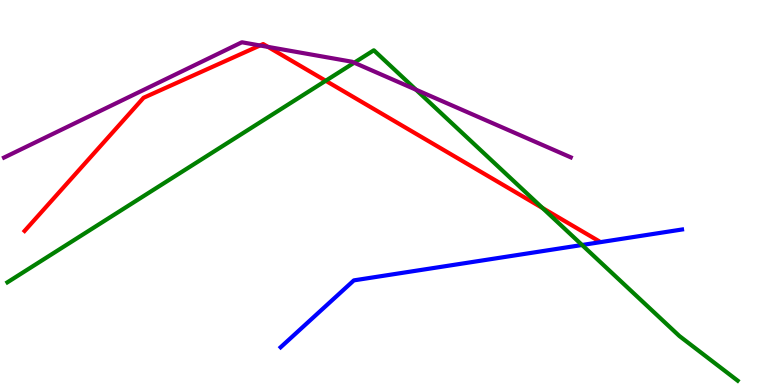[{'lines': ['blue', 'red'], 'intersections': []}, {'lines': ['green', 'red'], 'intersections': [{'x': 4.2, 'y': 7.9}, {'x': 7.0, 'y': 4.6}]}, {'lines': ['purple', 'red'], 'intersections': [{'x': 3.35, 'y': 8.82}, {'x': 3.46, 'y': 8.78}]}, {'lines': ['blue', 'green'], 'intersections': [{'x': 7.51, 'y': 3.64}]}, {'lines': ['blue', 'purple'], 'intersections': []}, {'lines': ['green', 'purple'], 'intersections': [{'x': 4.57, 'y': 8.37}, {'x': 5.37, 'y': 7.67}]}]